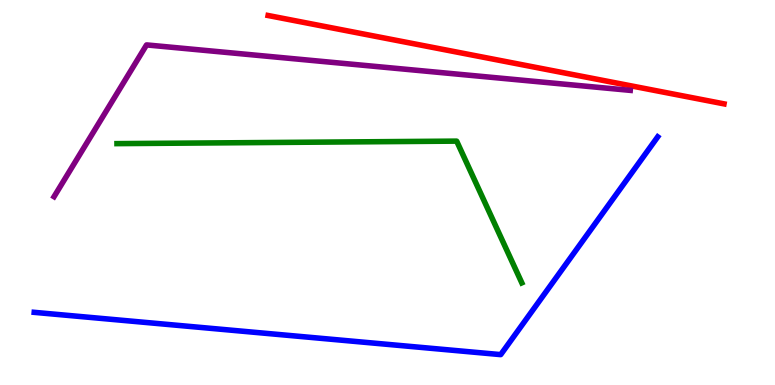[{'lines': ['blue', 'red'], 'intersections': []}, {'lines': ['green', 'red'], 'intersections': []}, {'lines': ['purple', 'red'], 'intersections': []}, {'lines': ['blue', 'green'], 'intersections': []}, {'lines': ['blue', 'purple'], 'intersections': []}, {'lines': ['green', 'purple'], 'intersections': []}]